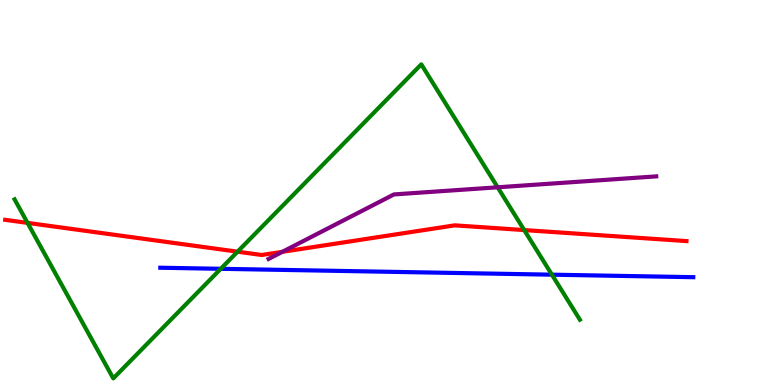[{'lines': ['blue', 'red'], 'intersections': []}, {'lines': ['green', 'red'], 'intersections': [{'x': 0.355, 'y': 4.21}, {'x': 3.07, 'y': 3.46}, {'x': 6.76, 'y': 4.02}]}, {'lines': ['purple', 'red'], 'intersections': [{'x': 3.64, 'y': 3.46}]}, {'lines': ['blue', 'green'], 'intersections': [{'x': 2.85, 'y': 3.02}, {'x': 7.12, 'y': 2.87}]}, {'lines': ['blue', 'purple'], 'intersections': []}, {'lines': ['green', 'purple'], 'intersections': [{'x': 6.42, 'y': 5.14}]}]